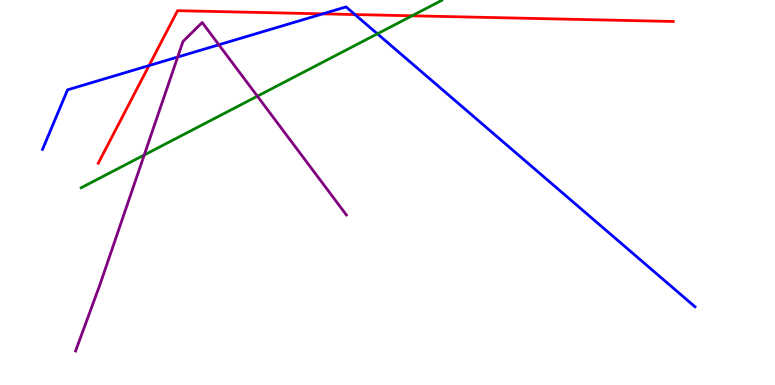[{'lines': ['blue', 'red'], 'intersections': [{'x': 1.92, 'y': 8.3}, {'x': 4.16, 'y': 9.64}, {'x': 4.58, 'y': 9.62}]}, {'lines': ['green', 'red'], 'intersections': [{'x': 5.32, 'y': 9.59}]}, {'lines': ['purple', 'red'], 'intersections': []}, {'lines': ['blue', 'green'], 'intersections': [{'x': 4.87, 'y': 9.12}]}, {'lines': ['blue', 'purple'], 'intersections': [{'x': 2.29, 'y': 8.52}, {'x': 2.82, 'y': 8.84}]}, {'lines': ['green', 'purple'], 'intersections': [{'x': 1.86, 'y': 5.97}, {'x': 3.32, 'y': 7.5}]}]